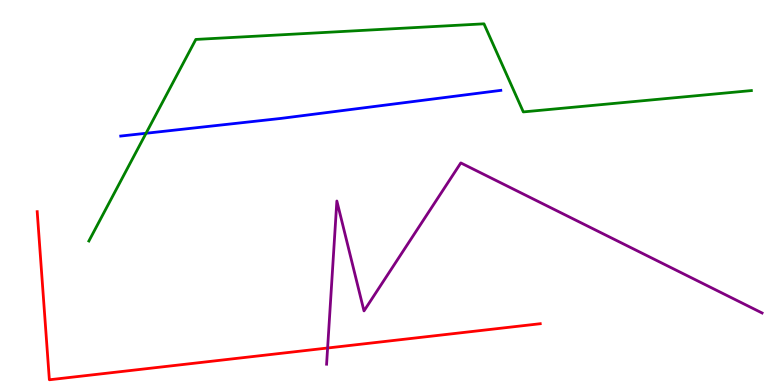[{'lines': ['blue', 'red'], 'intersections': []}, {'lines': ['green', 'red'], 'intersections': []}, {'lines': ['purple', 'red'], 'intersections': [{'x': 4.23, 'y': 0.961}]}, {'lines': ['blue', 'green'], 'intersections': [{'x': 1.88, 'y': 6.54}]}, {'lines': ['blue', 'purple'], 'intersections': []}, {'lines': ['green', 'purple'], 'intersections': []}]